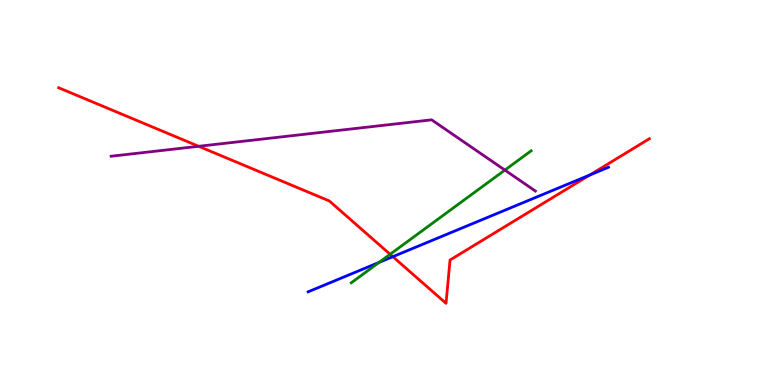[{'lines': ['blue', 'red'], 'intersections': [{'x': 5.07, 'y': 3.33}, {'x': 7.61, 'y': 5.45}]}, {'lines': ['green', 'red'], 'intersections': [{'x': 5.03, 'y': 3.4}]}, {'lines': ['purple', 'red'], 'intersections': [{'x': 2.56, 'y': 6.2}]}, {'lines': ['blue', 'green'], 'intersections': [{'x': 4.89, 'y': 3.18}]}, {'lines': ['blue', 'purple'], 'intersections': []}, {'lines': ['green', 'purple'], 'intersections': [{'x': 6.51, 'y': 5.58}]}]